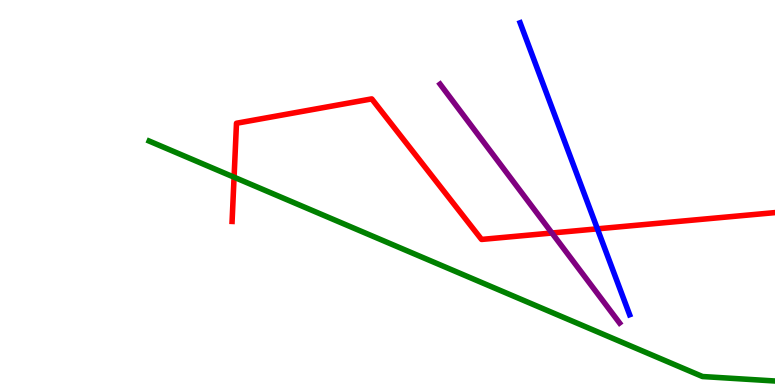[{'lines': ['blue', 'red'], 'intersections': [{'x': 7.71, 'y': 4.06}]}, {'lines': ['green', 'red'], 'intersections': [{'x': 3.02, 'y': 5.4}]}, {'lines': ['purple', 'red'], 'intersections': [{'x': 7.12, 'y': 3.95}]}, {'lines': ['blue', 'green'], 'intersections': []}, {'lines': ['blue', 'purple'], 'intersections': []}, {'lines': ['green', 'purple'], 'intersections': []}]